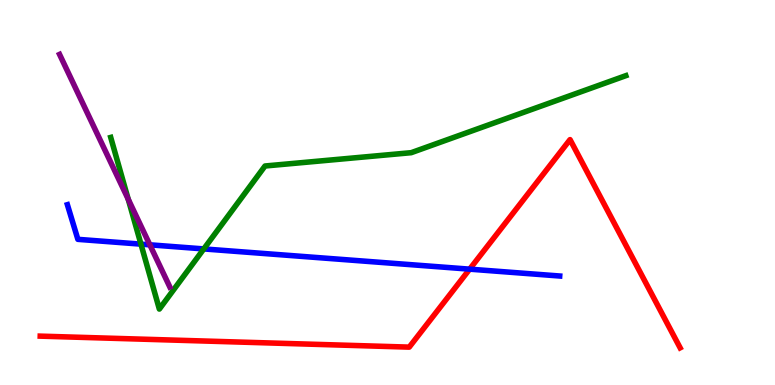[{'lines': ['blue', 'red'], 'intersections': [{'x': 6.06, 'y': 3.01}]}, {'lines': ['green', 'red'], 'intersections': []}, {'lines': ['purple', 'red'], 'intersections': []}, {'lines': ['blue', 'green'], 'intersections': [{'x': 1.82, 'y': 3.66}, {'x': 2.63, 'y': 3.53}]}, {'lines': ['blue', 'purple'], 'intersections': [{'x': 1.93, 'y': 3.64}]}, {'lines': ['green', 'purple'], 'intersections': [{'x': 1.65, 'y': 4.82}]}]